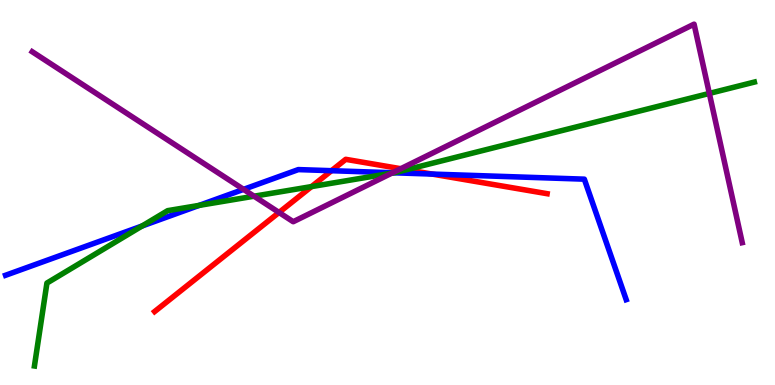[{'lines': ['blue', 'red'], 'intersections': [{'x': 4.28, 'y': 5.57}, {'x': 5.58, 'y': 5.48}]}, {'lines': ['green', 'red'], 'intersections': [{'x': 4.02, 'y': 5.15}, {'x': 5.25, 'y': 5.59}]}, {'lines': ['purple', 'red'], 'intersections': [{'x': 3.6, 'y': 4.48}, {'x': 5.17, 'y': 5.62}]}, {'lines': ['blue', 'green'], 'intersections': [{'x': 1.83, 'y': 4.13}, {'x': 2.57, 'y': 4.67}, {'x': 5.08, 'y': 5.51}]}, {'lines': ['blue', 'purple'], 'intersections': [{'x': 3.14, 'y': 5.08}, {'x': 5.07, 'y': 5.51}]}, {'lines': ['green', 'purple'], 'intersections': [{'x': 3.28, 'y': 4.9}, {'x': 5.05, 'y': 5.5}, {'x': 9.15, 'y': 7.57}]}]